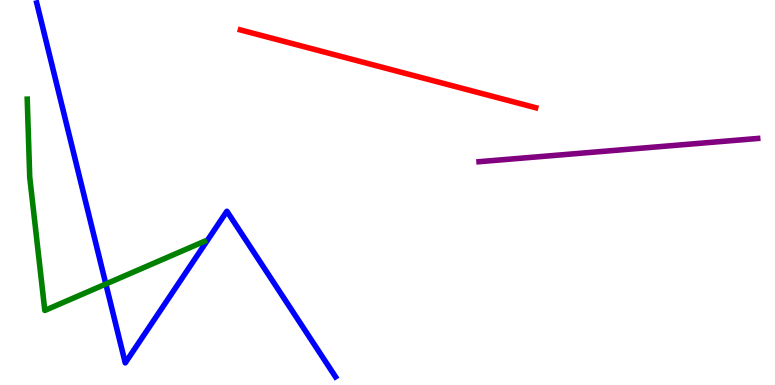[{'lines': ['blue', 'red'], 'intersections': []}, {'lines': ['green', 'red'], 'intersections': []}, {'lines': ['purple', 'red'], 'intersections': []}, {'lines': ['blue', 'green'], 'intersections': [{'x': 1.37, 'y': 2.62}]}, {'lines': ['blue', 'purple'], 'intersections': []}, {'lines': ['green', 'purple'], 'intersections': []}]